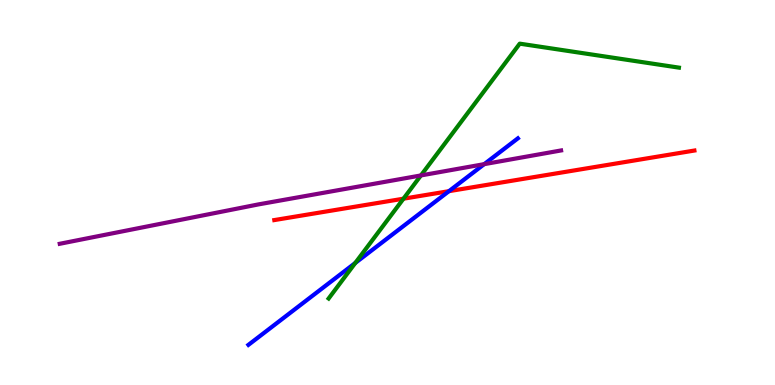[{'lines': ['blue', 'red'], 'intersections': [{'x': 5.79, 'y': 5.03}]}, {'lines': ['green', 'red'], 'intersections': [{'x': 5.21, 'y': 4.84}]}, {'lines': ['purple', 'red'], 'intersections': []}, {'lines': ['blue', 'green'], 'intersections': [{'x': 4.58, 'y': 3.17}]}, {'lines': ['blue', 'purple'], 'intersections': [{'x': 6.25, 'y': 5.74}]}, {'lines': ['green', 'purple'], 'intersections': [{'x': 5.43, 'y': 5.44}]}]